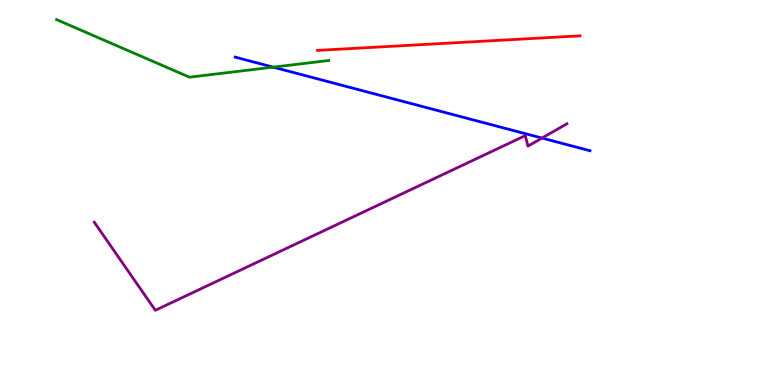[{'lines': ['blue', 'red'], 'intersections': []}, {'lines': ['green', 'red'], 'intersections': []}, {'lines': ['purple', 'red'], 'intersections': []}, {'lines': ['blue', 'green'], 'intersections': [{'x': 3.53, 'y': 8.26}]}, {'lines': ['blue', 'purple'], 'intersections': [{'x': 6.99, 'y': 6.41}]}, {'lines': ['green', 'purple'], 'intersections': []}]